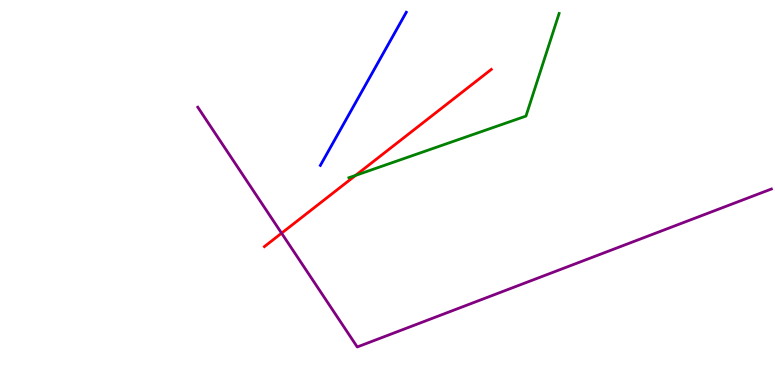[{'lines': ['blue', 'red'], 'intersections': []}, {'lines': ['green', 'red'], 'intersections': [{'x': 4.59, 'y': 5.44}]}, {'lines': ['purple', 'red'], 'intersections': [{'x': 3.63, 'y': 3.94}]}, {'lines': ['blue', 'green'], 'intersections': []}, {'lines': ['blue', 'purple'], 'intersections': []}, {'lines': ['green', 'purple'], 'intersections': []}]